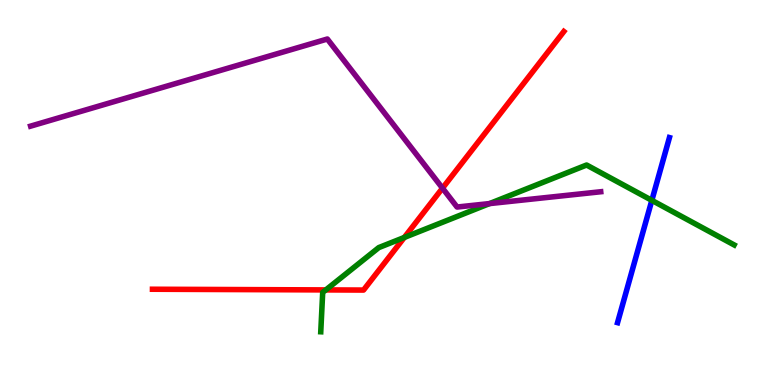[{'lines': ['blue', 'red'], 'intersections': []}, {'lines': ['green', 'red'], 'intersections': [{'x': 4.2, 'y': 2.47}, {'x': 5.22, 'y': 3.83}]}, {'lines': ['purple', 'red'], 'intersections': [{'x': 5.71, 'y': 5.11}]}, {'lines': ['blue', 'green'], 'intersections': [{'x': 8.41, 'y': 4.8}]}, {'lines': ['blue', 'purple'], 'intersections': []}, {'lines': ['green', 'purple'], 'intersections': [{'x': 6.32, 'y': 4.71}]}]